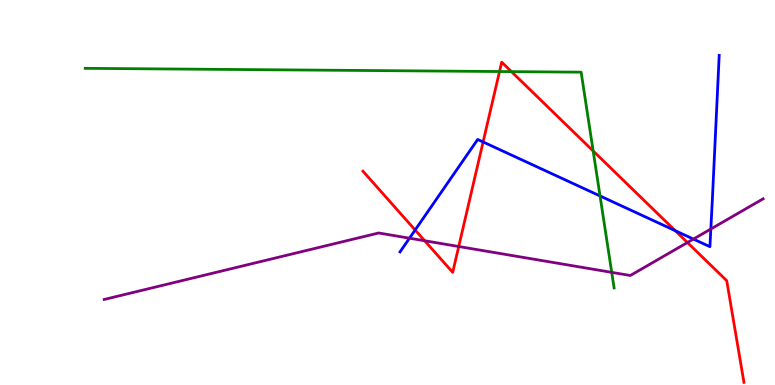[{'lines': ['blue', 'red'], 'intersections': [{'x': 5.36, 'y': 4.03}, {'x': 6.23, 'y': 6.31}, {'x': 8.71, 'y': 4.01}]}, {'lines': ['green', 'red'], 'intersections': [{'x': 6.45, 'y': 8.14}, {'x': 6.6, 'y': 8.14}, {'x': 7.65, 'y': 6.08}]}, {'lines': ['purple', 'red'], 'intersections': [{'x': 5.48, 'y': 3.75}, {'x': 5.92, 'y': 3.6}, {'x': 8.87, 'y': 3.7}]}, {'lines': ['blue', 'green'], 'intersections': [{'x': 7.74, 'y': 4.91}]}, {'lines': ['blue', 'purple'], 'intersections': [{'x': 5.28, 'y': 3.81}, {'x': 8.95, 'y': 3.79}, {'x': 9.17, 'y': 4.05}]}, {'lines': ['green', 'purple'], 'intersections': [{'x': 7.89, 'y': 2.93}]}]